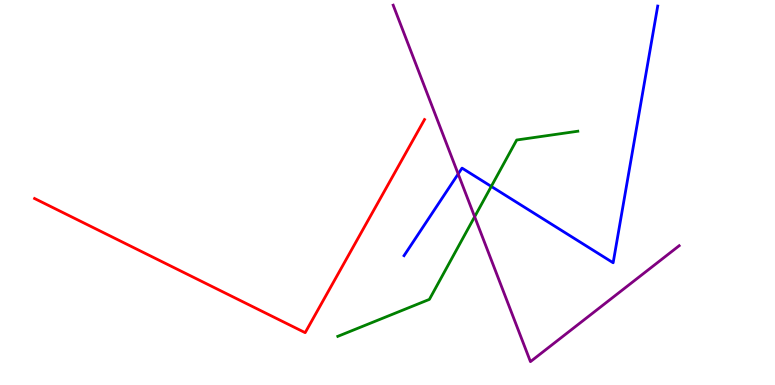[{'lines': ['blue', 'red'], 'intersections': []}, {'lines': ['green', 'red'], 'intersections': []}, {'lines': ['purple', 'red'], 'intersections': []}, {'lines': ['blue', 'green'], 'intersections': [{'x': 6.34, 'y': 5.16}]}, {'lines': ['blue', 'purple'], 'intersections': [{'x': 5.91, 'y': 5.48}]}, {'lines': ['green', 'purple'], 'intersections': [{'x': 6.12, 'y': 4.37}]}]